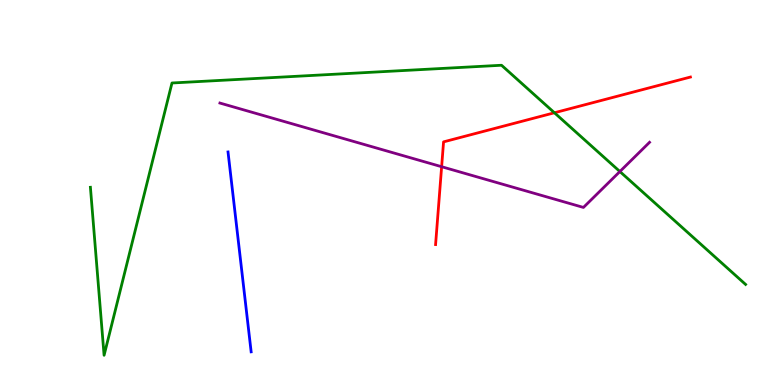[{'lines': ['blue', 'red'], 'intersections': []}, {'lines': ['green', 'red'], 'intersections': [{'x': 7.15, 'y': 7.07}]}, {'lines': ['purple', 'red'], 'intersections': [{'x': 5.7, 'y': 5.67}]}, {'lines': ['blue', 'green'], 'intersections': []}, {'lines': ['blue', 'purple'], 'intersections': []}, {'lines': ['green', 'purple'], 'intersections': [{'x': 8.0, 'y': 5.54}]}]